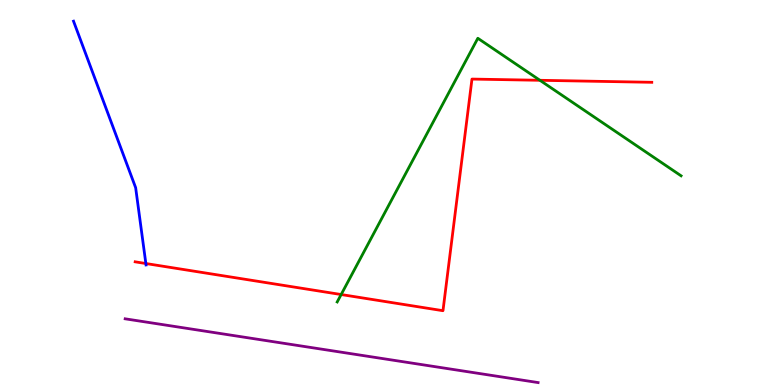[{'lines': ['blue', 'red'], 'intersections': [{'x': 1.88, 'y': 3.16}]}, {'lines': ['green', 'red'], 'intersections': [{'x': 4.4, 'y': 2.35}, {'x': 6.97, 'y': 7.91}]}, {'lines': ['purple', 'red'], 'intersections': []}, {'lines': ['blue', 'green'], 'intersections': []}, {'lines': ['blue', 'purple'], 'intersections': []}, {'lines': ['green', 'purple'], 'intersections': []}]